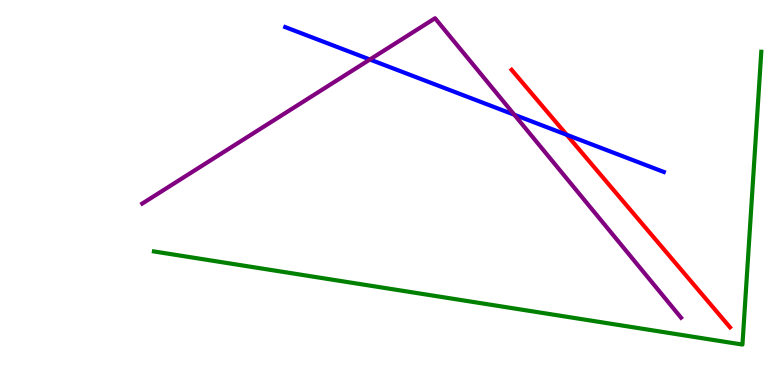[{'lines': ['blue', 'red'], 'intersections': [{'x': 7.31, 'y': 6.5}]}, {'lines': ['green', 'red'], 'intersections': []}, {'lines': ['purple', 'red'], 'intersections': []}, {'lines': ['blue', 'green'], 'intersections': []}, {'lines': ['blue', 'purple'], 'intersections': [{'x': 4.77, 'y': 8.45}, {'x': 6.64, 'y': 7.02}]}, {'lines': ['green', 'purple'], 'intersections': []}]